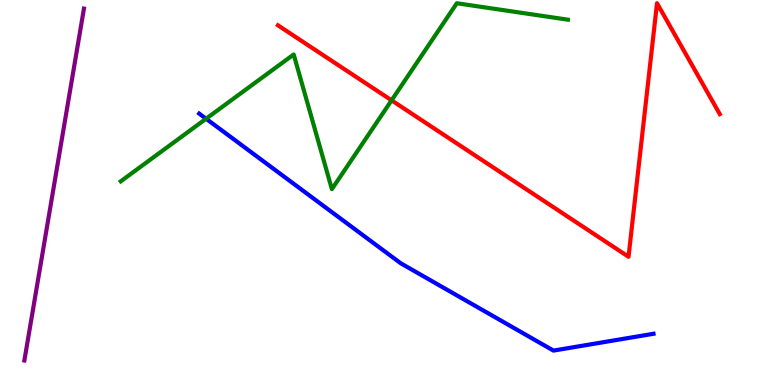[{'lines': ['blue', 'red'], 'intersections': []}, {'lines': ['green', 'red'], 'intersections': [{'x': 5.05, 'y': 7.39}]}, {'lines': ['purple', 'red'], 'intersections': []}, {'lines': ['blue', 'green'], 'intersections': [{'x': 2.66, 'y': 6.92}]}, {'lines': ['blue', 'purple'], 'intersections': []}, {'lines': ['green', 'purple'], 'intersections': []}]